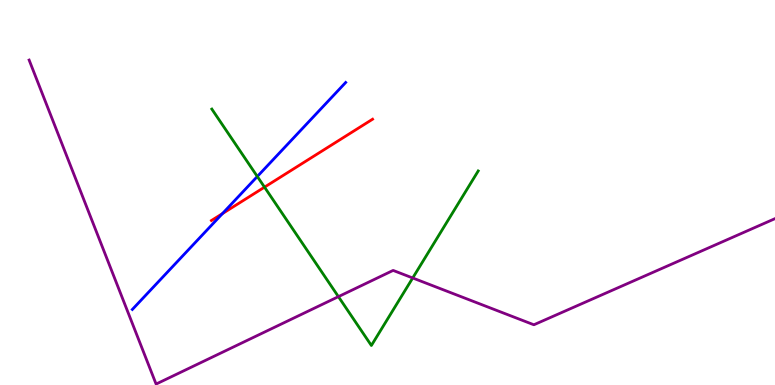[{'lines': ['blue', 'red'], 'intersections': [{'x': 2.87, 'y': 4.45}]}, {'lines': ['green', 'red'], 'intersections': [{'x': 3.41, 'y': 5.14}]}, {'lines': ['purple', 'red'], 'intersections': []}, {'lines': ['blue', 'green'], 'intersections': [{'x': 3.32, 'y': 5.42}]}, {'lines': ['blue', 'purple'], 'intersections': []}, {'lines': ['green', 'purple'], 'intersections': [{'x': 4.37, 'y': 2.29}, {'x': 5.33, 'y': 2.78}]}]